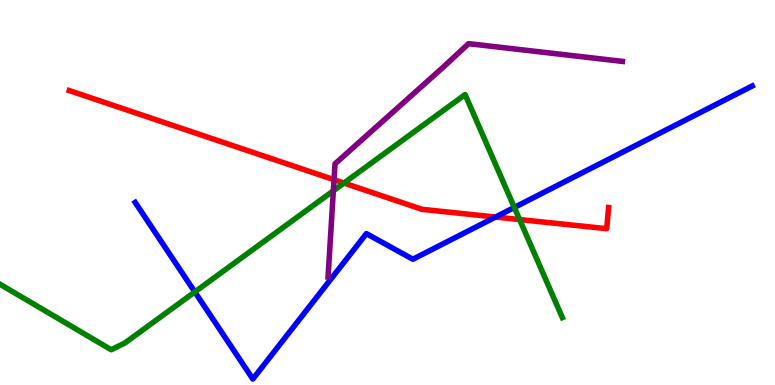[{'lines': ['blue', 'red'], 'intersections': [{'x': 6.39, 'y': 4.36}]}, {'lines': ['green', 'red'], 'intersections': [{'x': 4.44, 'y': 5.25}, {'x': 6.7, 'y': 4.3}]}, {'lines': ['purple', 'red'], 'intersections': [{'x': 4.31, 'y': 5.33}]}, {'lines': ['blue', 'green'], 'intersections': [{'x': 2.51, 'y': 2.42}, {'x': 6.64, 'y': 4.61}]}, {'lines': ['blue', 'purple'], 'intersections': []}, {'lines': ['green', 'purple'], 'intersections': [{'x': 4.3, 'y': 5.04}]}]